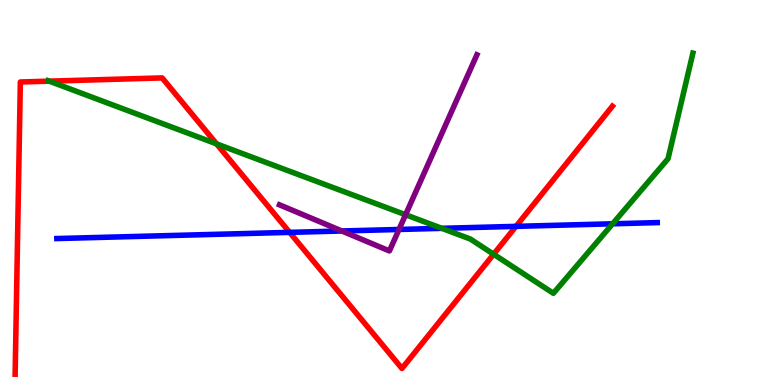[{'lines': ['blue', 'red'], 'intersections': [{'x': 3.74, 'y': 3.96}, {'x': 6.66, 'y': 4.12}]}, {'lines': ['green', 'red'], 'intersections': [{'x': 0.636, 'y': 7.89}, {'x': 2.79, 'y': 6.26}, {'x': 6.37, 'y': 3.4}]}, {'lines': ['purple', 'red'], 'intersections': []}, {'lines': ['blue', 'green'], 'intersections': [{'x': 5.7, 'y': 4.07}, {'x': 7.9, 'y': 4.19}]}, {'lines': ['blue', 'purple'], 'intersections': [{'x': 4.41, 'y': 4.0}, {'x': 5.15, 'y': 4.04}]}, {'lines': ['green', 'purple'], 'intersections': [{'x': 5.23, 'y': 4.42}]}]